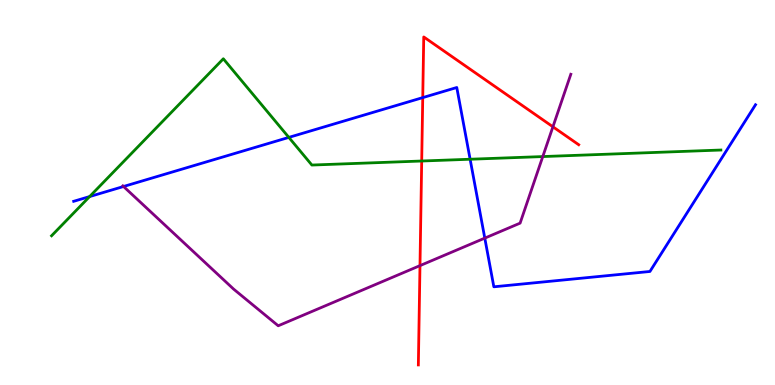[{'lines': ['blue', 'red'], 'intersections': [{'x': 5.45, 'y': 7.46}]}, {'lines': ['green', 'red'], 'intersections': [{'x': 5.44, 'y': 5.82}]}, {'lines': ['purple', 'red'], 'intersections': [{'x': 5.42, 'y': 3.1}, {'x': 7.13, 'y': 6.71}]}, {'lines': ['blue', 'green'], 'intersections': [{'x': 1.16, 'y': 4.89}, {'x': 3.73, 'y': 6.43}, {'x': 6.07, 'y': 5.86}]}, {'lines': ['blue', 'purple'], 'intersections': [{'x': 1.59, 'y': 5.16}, {'x': 6.26, 'y': 3.82}]}, {'lines': ['green', 'purple'], 'intersections': [{'x': 7.0, 'y': 5.93}]}]